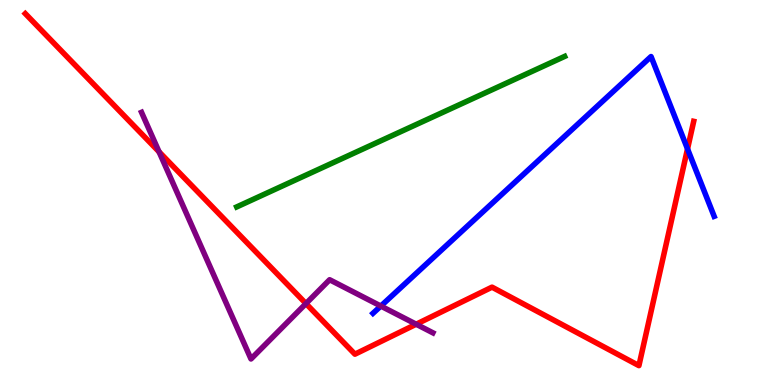[{'lines': ['blue', 'red'], 'intersections': [{'x': 8.87, 'y': 6.13}]}, {'lines': ['green', 'red'], 'intersections': []}, {'lines': ['purple', 'red'], 'intersections': [{'x': 2.05, 'y': 6.06}, {'x': 3.95, 'y': 2.11}, {'x': 5.37, 'y': 1.58}]}, {'lines': ['blue', 'green'], 'intersections': []}, {'lines': ['blue', 'purple'], 'intersections': [{'x': 4.91, 'y': 2.05}]}, {'lines': ['green', 'purple'], 'intersections': []}]